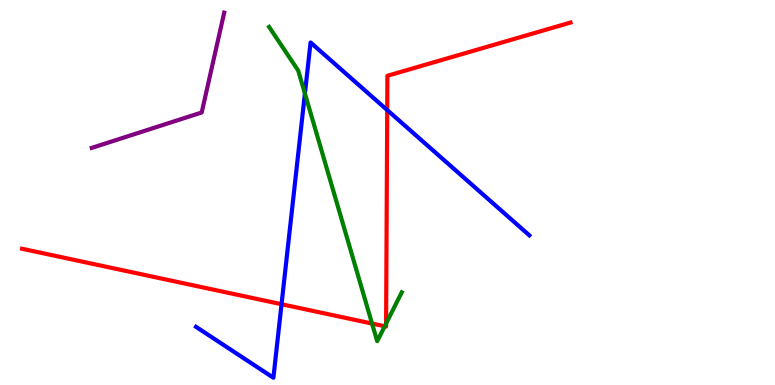[{'lines': ['blue', 'red'], 'intersections': [{'x': 3.63, 'y': 2.1}, {'x': 5.0, 'y': 7.14}]}, {'lines': ['green', 'red'], 'intersections': [{'x': 4.8, 'y': 1.6}, {'x': 4.96, 'y': 1.53}, {'x': 4.98, 'y': 1.6}]}, {'lines': ['purple', 'red'], 'intersections': []}, {'lines': ['blue', 'green'], 'intersections': [{'x': 3.93, 'y': 7.57}]}, {'lines': ['blue', 'purple'], 'intersections': []}, {'lines': ['green', 'purple'], 'intersections': []}]